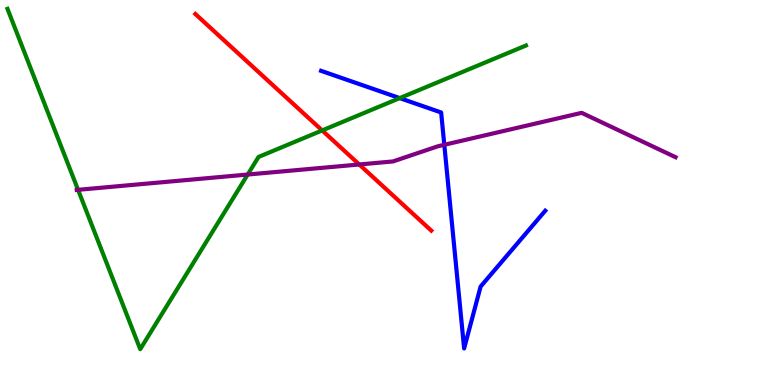[{'lines': ['blue', 'red'], 'intersections': []}, {'lines': ['green', 'red'], 'intersections': [{'x': 4.16, 'y': 6.61}]}, {'lines': ['purple', 'red'], 'intersections': [{'x': 4.64, 'y': 5.73}]}, {'lines': ['blue', 'green'], 'intersections': [{'x': 5.16, 'y': 7.45}]}, {'lines': ['blue', 'purple'], 'intersections': [{'x': 5.73, 'y': 6.24}]}, {'lines': ['green', 'purple'], 'intersections': [{'x': 1.01, 'y': 5.07}, {'x': 3.2, 'y': 5.47}]}]